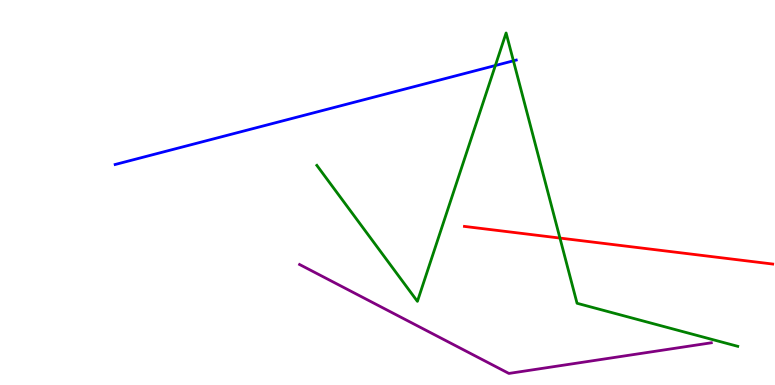[{'lines': ['blue', 'red'], 'intersections': []}, {'lines': ['green', 'red'], 'intersections': [{'x': 7.23, 'y': 3.82}]}, {'lines': ['purple', 'red'], 'intersections': []}, {'lines': ['blue', 'green'], 'intersections': [{'x': 6.39, 'y': 8.3}, {'x': 6.62, 'y': 8.42}]}, {'lines': ['blue', 'purple'], 'intersections': []}, {'lines': ['green', 'purple'], 'intersections': []}]